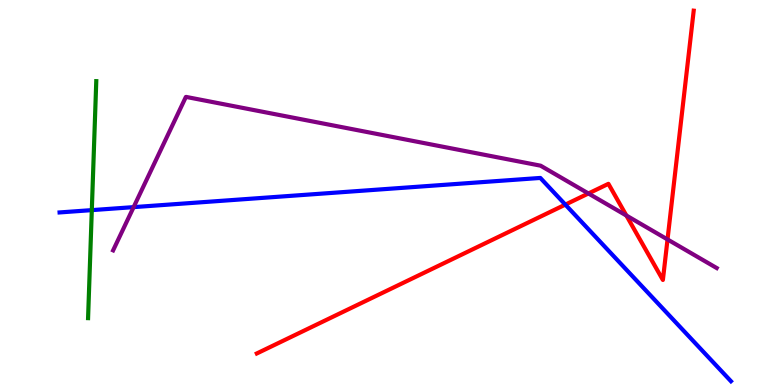[{'lines': ['blue', 'red'], 'intersections': [{'x': 7.29, 'y': 4.69}]}, {'lines': ['green', 'red'], 'intersections': []}, {'lines': ['purple', 'red'], 'intersections': [{'x': 7.59, 'y': 4.97}, {'x': 8.08, 'y': 4.4}, {'x': 8.61, 'y': 3.78}]}, {'lines': ['blue', 'green'], 'intersections': [{'x': 1.18, 'y': 4.54}]}, {'lines': ['blue', 'purple'], 'intersections': [{'x': 1.72, 'y': 4.62}]}, {'lines': ['green', 'purple'], 'intersections': []}]